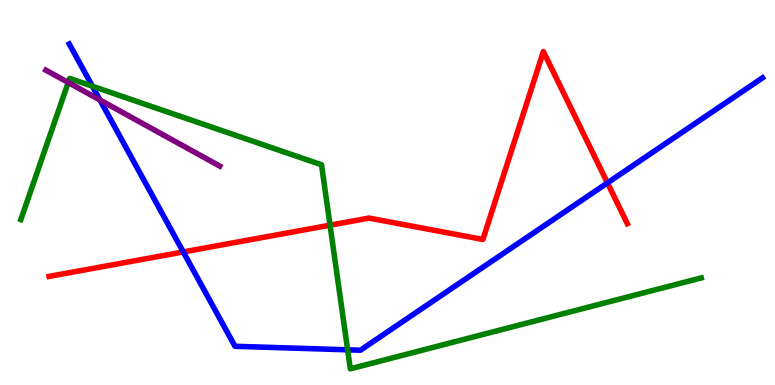[{'lines': ['blue', 'red'], 'intersections': [{'x': 2.36, 'y': 3.46}, {'x': 7.84, 'y': 5.25}]}, {'lines': ['green', 'red'], 'intersections': [{'x': 4.26, 'y': 4.15}]}, {'lines': ['purple', 'red'], 'intersections': []}, {'lines': ['blue', 'green'], 'intersections': [{'x': 1.19, 'y': 7.76}, {'x': 4.49, 'y': 0.914}]}, {'lines': ['blue', 'purple'], 'intersections': [{'x': 1.29, 'y': 7.4}]}, {'lines': ['green', 'purple'], 'intersections': [{'x': 0.88, 'y': 7.86}]}]